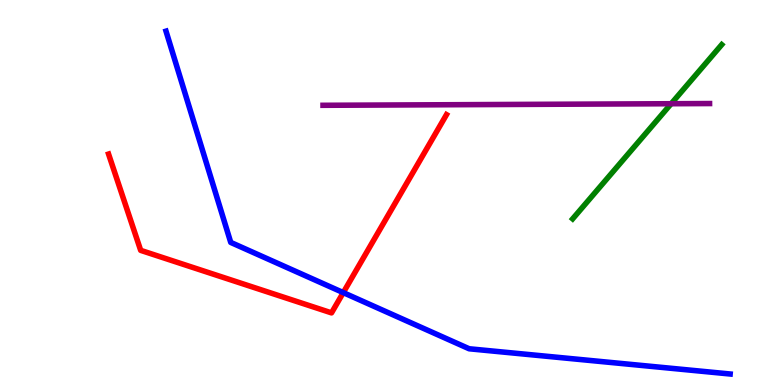[{'lines': ['blue', 'red'], 'intersections': [{'x': 4.43, 'y': 2.4}]}, {'lines': ['green', 'red'], 'intersections': []}, {'lines': ['purple', 'red'], 'intersections': []}, {'lines': ['blue', 'green'], 'intersections': []}, {'lines': ['blue', 'purple'], 'intersections': []}, {'lines': ['green', 'purple'], 'intersections': [{'x': 8.66, 'y': 7.31}]}]